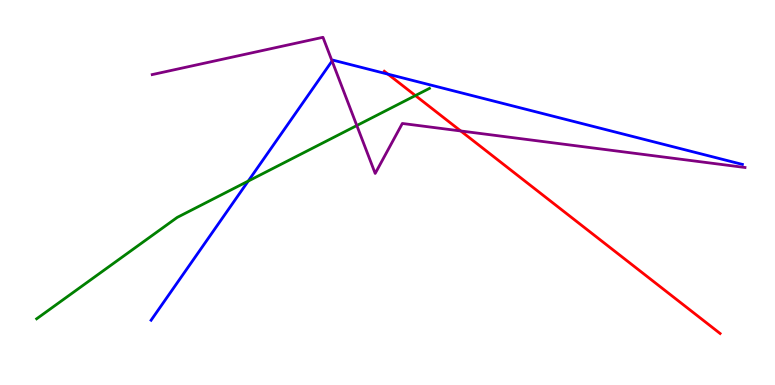[{'lines': ['blue', 'red'], 'intersections': [{'x': 5.01, 'y': 8.07}]}, {'lines': ['green', 'red'], 'intersections': [{'x': 5.36, 'y': 7.52}]}, {'lines': ['purple', 'red'], 'intersections': [{'x': 5.95, 'y': 6.6}]}, {'lines': ['blue', 'green'], 'intersections': [{'x': 3.2, 'y': 5.3}]}, {'lines': ['blue', 'purple'], 'intersections': [{'x': 4.28, 'y': 8.42}]}, {'lines': ['green', 'purple'], 'intersections': [{'x': 4.6, 'y': 6.74}]}]